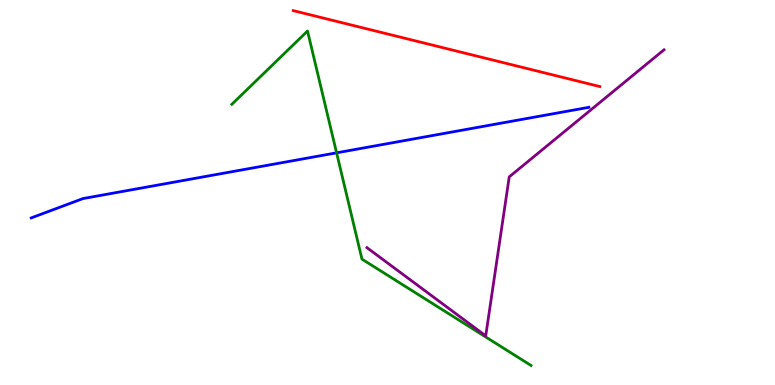[{'lines': ['blue', 'red'], 'intersections': []}, {'lines': ['green', 'red'], 'intersections': []}, {'lines': ['purple', 'red'], 'intersections': []}, {'lines': ['blue', 'green'], 'intersections': [{'x': 4.34, 'y': 6.03}]}, {'lines': ['blue', 'purple'], 'intersections': []}, {'lines': ['green', 'purple'], 'intersections': []}]